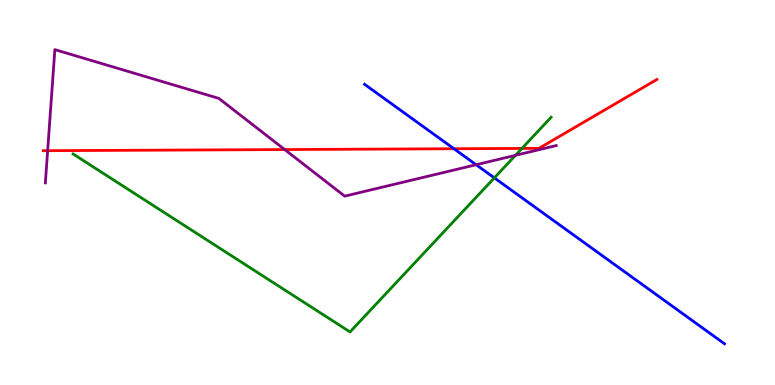[{'lines': ['blue', 'red'], 'intersections': [{'x': 5.86, 'y': 6.14}]}, {'lines': ['green', 'red'], 'intersections': [{'x': 6.73, 'y': 6.14}]}, {'lines': ['purple', 'red'], 'intersections': [{'x': 0.615, 'y': 6.09}, {'x': 3.67, 'y': 6.12}]}, {'lines': ['blue', 'green'], 'intersections': [{'x': 6.38, 'y': 5.38}]}, {'lines': ['blue', 'purple'], 'intersections': [{'x': 6.14, 'y': 5.72}]}, {'lines': ['green', 'purple'], 'intersections': [{'x': 6.65, 'y': 5.97}]}]